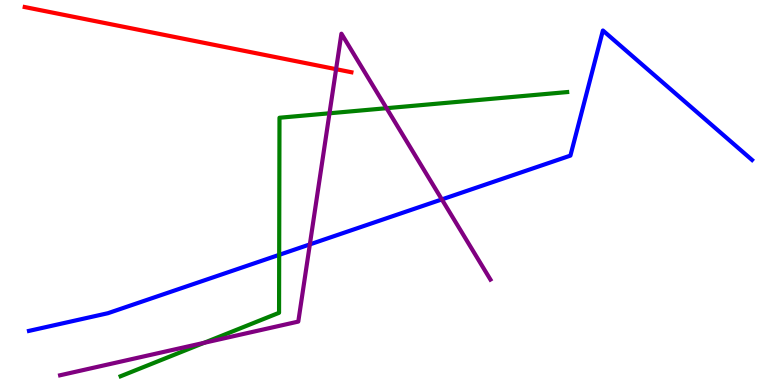[{'lines': ['blue', 'red'], 'intersections': []}, {'lines': ['green', 'red'], 'intersections': []}, {'lines': ['purple', 'red'], 'intersections': [{'x': 4.34, 'y': 8.2}]}, {'lines': ['blue', 'green'], 'intersections': [{'x': 3.6, 'y': 3.38}]}, {'lines': ['blue', 'purple'], 'intersections': [{'x': 4.0, 'y': 3.65}, {'x': 5.7, 'y': 4.82}]}, {'lines': ['green', 'purple'], 'intersections': [{'x': 2.63, 'y': 1.1}, {'x': 4.25, 'y': 7.06}, {'x': 4.99, 'y': 7.19}]}]